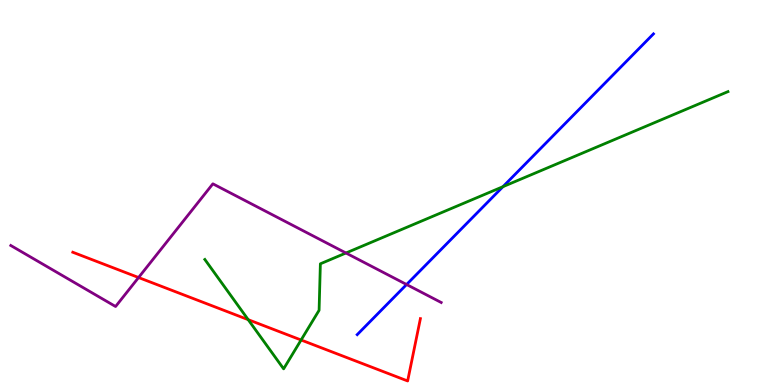[{'lines': ['blue', 'red'], 'intersections': []}, {'lines': ['green', 'red'], 'intersections': [{'x': 3.2, 'y': 1.7}, {'x': 3.89, 'y': 1.17}]}, {'lines': ['purple', 'red'], 'intersections': [{'x': 1.79, 'y': 2.79}]}, {'lines': ['blue', 'green'], 'intersections': [{'x': 6.49, 'y': 5.15}]}, {'lines': ['blue', 'purple'], 'intersections': [{'x': 5.25, 'y': 2.61}]}, {'lines': ['green', 'purple'], 'intersections': [{'x': 4.46, 'y': 3.43}]}]